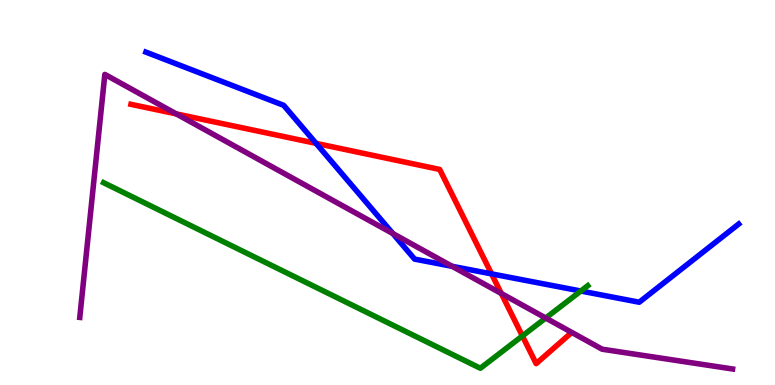[{'lines': ['blue', 'red'], 'intersections': [{'x': 4.08, 'y': 6.28}, {'x': 6.34, 'y': 2.89}]}, {'lines': ['green', 'red'], 'intersections': [{'x': 6.74, 'y': 1.27}]}, {'lines': ['purple', 'red'], 'intersections': [{'x': 2.27, 'y': 7.04}, {'x': 6.47, 'y': 2.38}]}, {'lines': ['blue', 'green'], 'intersections': [{'x': 7.49, 'y': 2.44}]}, {'lines': ['blue', 'purple'], 'intersections': [{'x': 5.07, 'y': 3.93}, {'x': 5.83, 'y': 3.08}]}, {'lines': ['green', 'purple'], 'intersections': [{'x': 7.04, 'y': 1.74}]}]